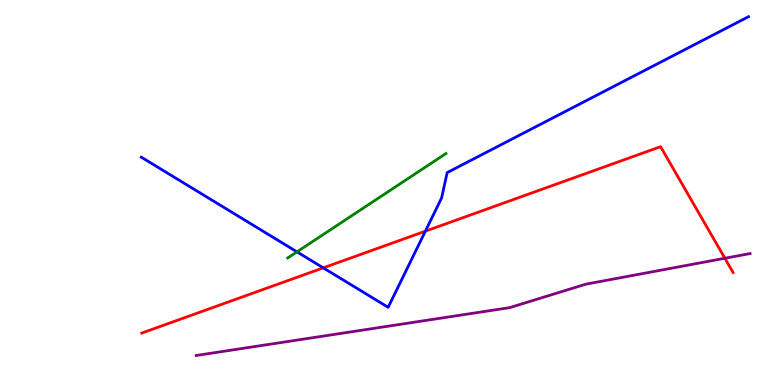[{'lines': ['blue', 'red'], 'intersections': [{'x': 4.17, 'y': 3.04}, {'x': 5.49, 'y': 4.0}]}, {'lines': ['green', 'red'], 'intersections': []}, {'lines': ['purple', 'red'], 'intersections': [{'x': 9.35, 'y': 3.29}]}, {'lines': ['blue', 'green'], 'intersections': [{'x': 3.83, 'y': 3.46}]}, {'lines': ['blue', 'purple'], 'intersections': []}, {'lines': ['green', 'purple'], 'intersections': []}]